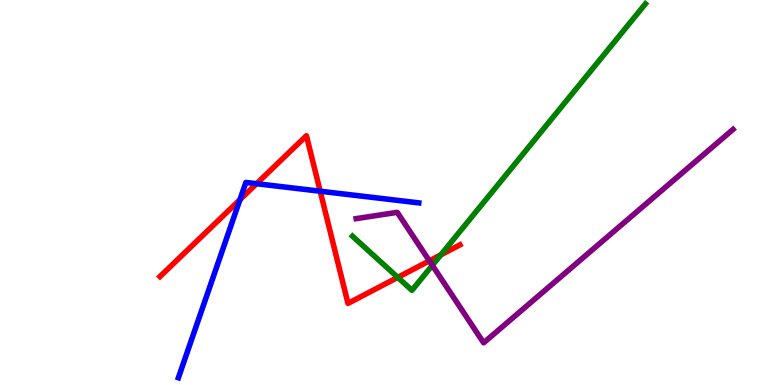[{'lines': ['blue', 'red'], 'intersections': [{'x': 3.1, 'y': 4.81}, {'x': 3.31, 'y': 5.23}, {'x': 4.13, 'y': 5.03}]}, {'lines': ['green', 'red'], 'intersections': [{'x': 5.13, 'y': 2.8}, {'x': 5.69, 'y': 3.38}]}, {'lines': ['purple', 'red'], 'intersections': [{'x': 5.54, 'y': 3.22}]}, {'lines': ['blue', 'green'], 'intersections': []}, {'lines': ['blue', 'purple'], 'intersections': []}, {'lines': ['green', 'purple'], 'intersections': [{'x': 5.58, 'y': 3.11}]}]